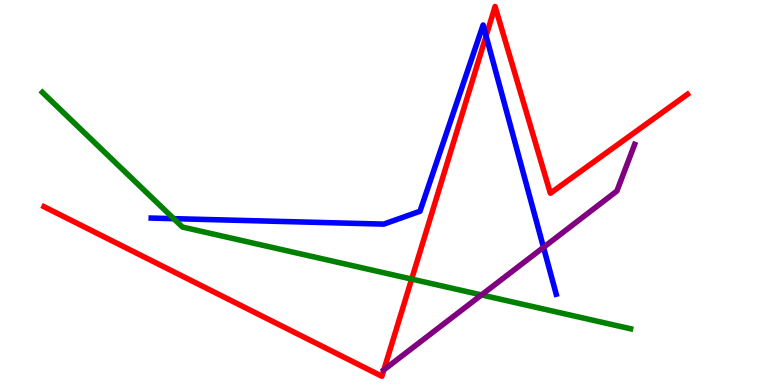[{'lines': ['blue', 'red'], 'intersections': [{'x': 6.27, 'y': 9.07}]}, {'lines': ['green', 'red'], 'intersections': [{'x': 5.31, 'y': 2.75}]}, {'lines': ['purple', 'red'], 'intersections': [{'x': 4.95, 'y': 0.394}]}, {'lines': ['blue', 'green'], 'intersections': [{'x': 2.24, 'y': 4.32}]}, {'lines': ['blue', 'purple'], 'intersections': [{'x': 7.01, 'y': 3.58}]}, {'lines': ['green', 'purple'], 'intersections': [{'x': 6.21, 'y': 2.34}]}]